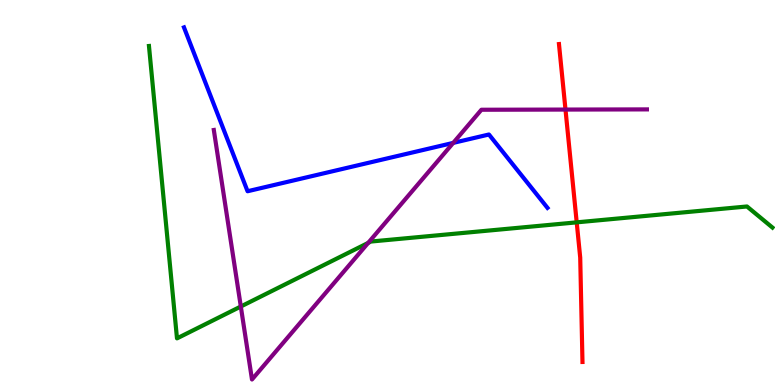[{'lines': ['blue', 'red'], 'intersections': []}, {'lines': ['green', 'red'], 'intersections': [{'x': 7.44, 'y': 4.22}]}, {'lines': ['purple', 'red'], 'intersections': [{'x': 7.3, 'y': 7.15}]}, {'lines': ['blue', 'green'], 'intersections': []}, {'lines': ['blue', 'purple'], 'intersections': [{'x': 5.85, 'y': 6.29}]}, {'lines': ['green', 'purple'], 'intersections': [{'x': 3.11, 'y': 2.04}, {'x': 4.75, 'y': 3.69}]}]